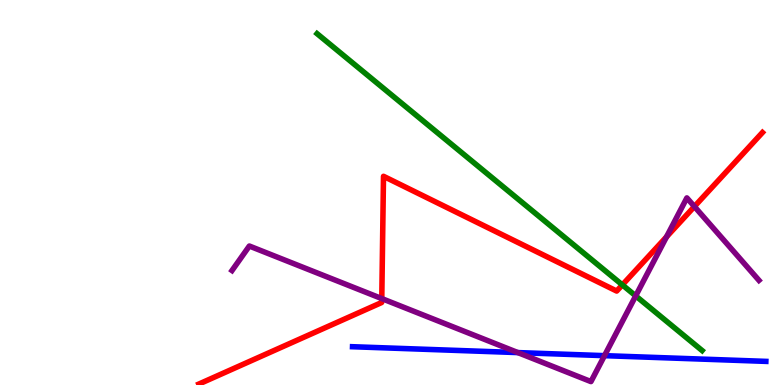[{'lines': ['blue', 'red'], 'intersections': []}, {'lines': ['green', 'red'], 'intersections': [{'x': 8.03, 'y': 2.6}]}, {'lines': ['purple', 'red'], 'intersections': [{'x': 4.93, 'y': 2.24}, {'x': 8.6, 'y': 3.85}, {'x': 8.96, 'y': 4.64}]}, {'lines': ['blue', 'green'], 'intersections': []}, {'lines': ['blue', 'purple'], 'intersections': [{'x': 6.68, 'y': 0.842}, {'x': 7.8, 'y': 0.762}]}, {'lines': ['green', 'purple'], 'intersections': [{'x': 8.2, 'y': 2.31}]}]